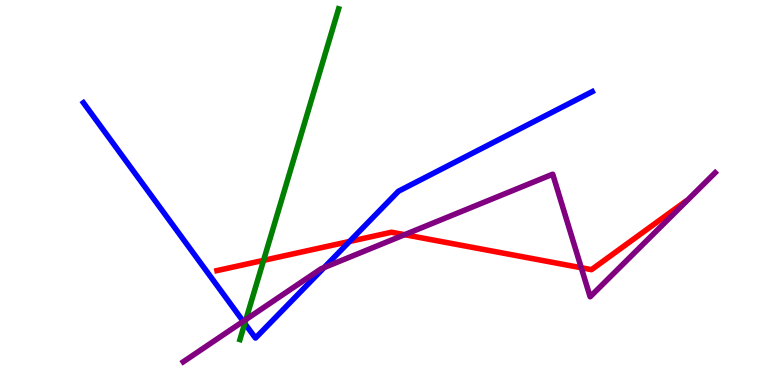[{'lines': ['blue', 'red'], 'intersections': [{'x': 4.51, 'y': 3.73}]}, {'lines': ['green', 'red'], 'intersections': [{'x': 3.4, 'y': 3.24}]}, {'lines': ['purple', 'red'], 'intersections': [{'x': 5.22, 'y': 3.9}, {'x': 7.5, 'y': 3.05}]}, {'lines': ['blue', 'green'], 'intersections': [{'x': 3.16, 'y': 1.6}]}, {'lines': ['blue', 'purple'], 'intersections': [{'x': 3.14, 'y': 1.65}, {'x': 4.18, 'y': 3.05}]}, {'lines': ['green', 'purple'], 'intersections': [{'x': 3.17, 'y': 1.7}]}]